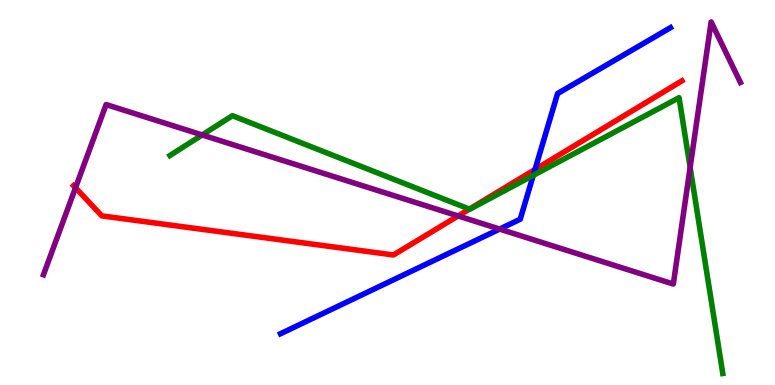[{'lines': ['blue', 'red'], 'intersections': [{'x': 6.9, 'y': 5.6}]}, {'lines': ['green', 'red'], 'intersections': [{'x': 6.06, 'y': 4.57}]}, {'lines': ['purple', 'red'], 'intersections': [{'x': 0.974, 'y': 5.12}, {'x': 5.91, 'y': 4.39}]}, {'lines': ['blue', 'green'], 'intersections': [{'x': 6.88, 'y': 5.44}]}, {'lines': ['blue', 'purple'], 'intersections': [{'x': 6.45, 'y': 4.05}]}, {'lines': ['green', 'purple'], 'intersections': [{'x': 2.61, 'y': 6.49}, {'x': 8.9, 'y': 5.65}]}]